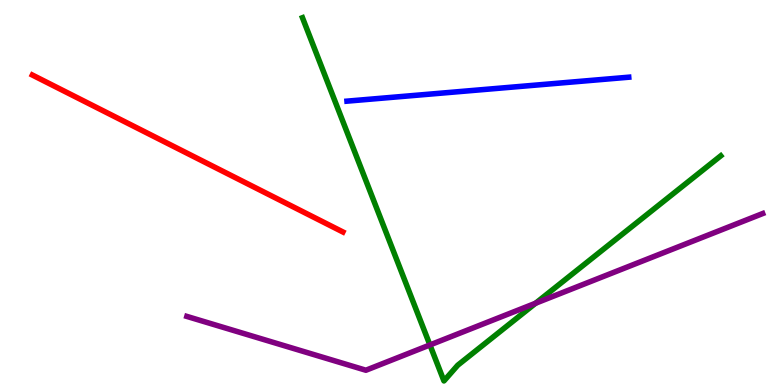[{'lines': ['blue', 'red'], 'intersections': []}, {'lines': ['green', 'red'], 'intersections': []}, {'lines': ['purple', 'red'], 'intersections': []}, {'lines': ['blue', 'green'], 'intersections': []}, {'lines': ['blue', 'purple'], 'intersections': []}, {'lines': ['green', 'purple'], 'intersections': [{'x': 5.55, 'y': 1.04}, {'x': 6.91, 'y': 2.12}]}]